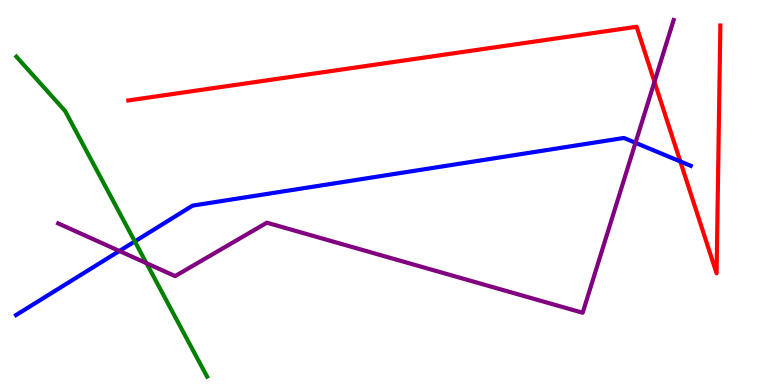[{'lines': ['blue', 'red'], 'intersections': [{'x': 8.78, 'y': 5.81}]}, {'lines': ['green', 'red'], 'intersections': []}, {'lines': ['purple', 'red'], 'intersections': [{'x': 8.44, 'y': 7.88}]}, {'lines': ['blue', 'green'], 'intersections': [{'x': 1.74, 'y': 3.73}]}, {'lines': ['blue', 'purple'], 'intersections': [{'x': 1.54, 'y': 3.48}, {'x': 8.2, 'y': 6.29}]}, {'lines': ['green', 'purple'], 'intersections': [{'x': 1.89, 'y': 3.16}]}]